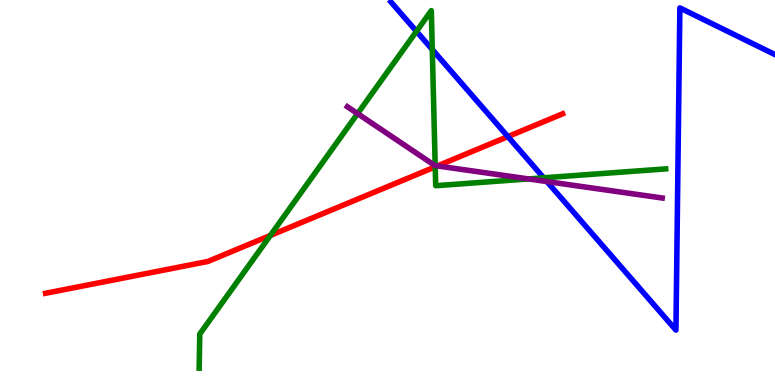[{'lines': ['blue', 'red'], 'intersections': [{'x': 6.55, 'y': 6.45}]}, {'lines': ['green', 'red'], 'intersections': [{'x': 3.49, 'y': 3.88}, {'x': 5.62, 'y': 5.67}]}, {'lines': ['purple', 'red'], 'intersections': [{'x': 5.64, 'y': 5.69}]}, {'lines': ['blue', 'green'], 'intersections': [{'x': 5.37, 'y': 9.19}, {'x': 5.58, 'y': 8.71}, {'x': 7.02, 'y': 5.38}]}, {'lines': ['blue', 'purple'], 'intersections': [{'x': 7.06, 'y': 5.28}]}, {'lines': ['green', 'purple'], 'intersections': [{'x': 4.61, 'y': 7.05}, {'x': 5.62, 'y': 5.7}, {'x': 6.82, 'y': 5.35}]}]